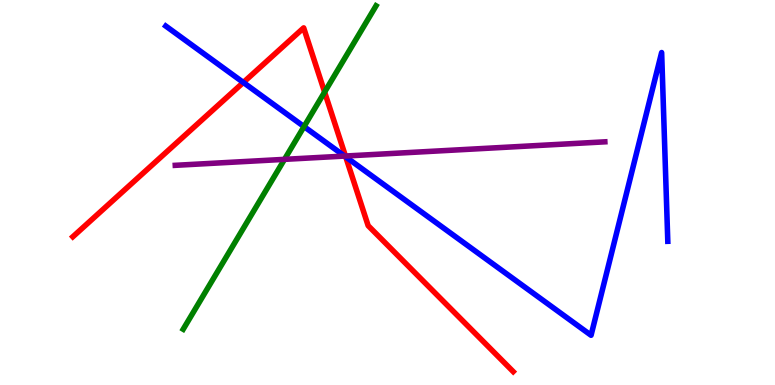[{'lines': ['blue', 'red'], 'intersections': [{'x': 3.14, 'y': 7.86}, {'x': 4.46, 'y': 5.92}]}, {'lines': ['green', 'red'], 'intersections': [{'x': 4.19, 'y': 7.61}]}, {'lines': ['purple', 'red'], 'intersections': [{'x': 4.46, 'y': 5.95}]}, {'lines': ['blue', 'green'], 'intersections': [{'x': 3.92, 'y': 6.71}]}, {'lines': ['blue', 'purple'], 'intersections': [{'x': 4.45, 'y': 5.95}]}, {'lines': ['green', 'purple'], 'intersections': [{'x': 3.67, 'y': 5.86}]}]